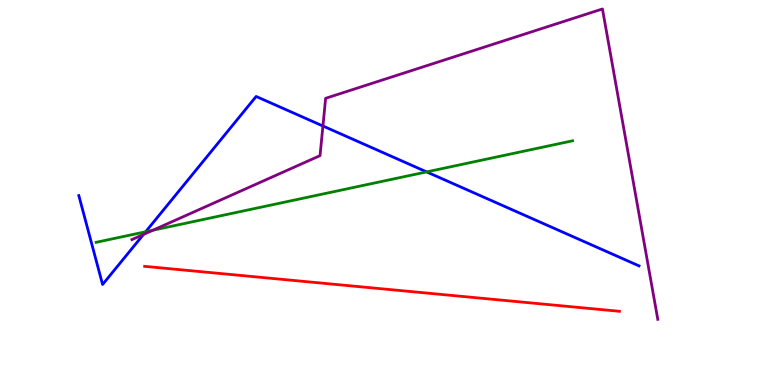[{'lines': ['blue', 'red'], 'intersections': []}, {'lines': ['green', 'red'], 'intersections': []}, {'lines': ['purple', 'red'], 'intersections': []}, {'lines': ['blue', 'green'], 'intersections': [{'x': 1.88, 'y': 3.98}, {'x': 5.5, 'y': 5.54}]}, {'lines': ['blue', 'purple'], 'intersections': [{'x': 1.85, 'y': 3.91}, {'x': 4.17, 'y': 6.73}]}, {'lines': ['green', 'purple'], 'intersections': [{'x': 1.97, 'y': 4.02}]}]